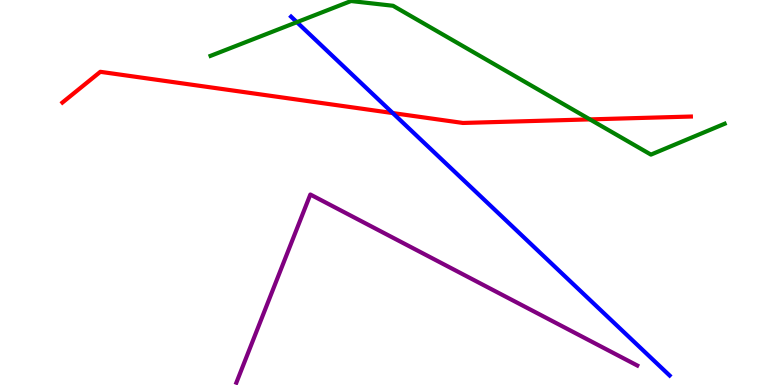[{'lines': ['blue', 'red'], 'intersections': [{'x': 5.07, 'y': 7.06}]}, {'lines': ['green', 'red'], 'intersections': [{'x': 7.61, 'y': 6.9}]}, {'lines': ['purple', 'red'], 'intersections': []}, {'lines': ['blue', 'green'], 'intersections': [{'x': 3.83, 'y': 9.42}]}, {'lines': ['blue', 'purple'], 'intersections': []}, {'lines': ['green', 'purple'], 'intersections': []}]